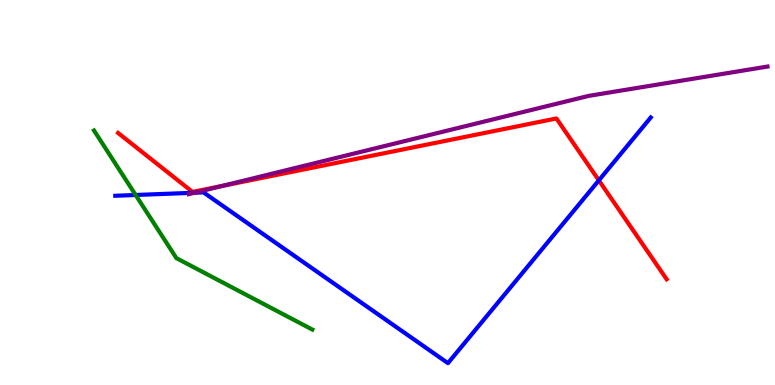[{'lines': ['blue', 'red'], 'intersections': [{'x': 7.73, 'y': 5.32}]}, {'lines': ['green', 'red'], 'intersections': []}, {'lines': ['purple', 'red'], 'intersections': [{'x': 2.87, 'y': 5.17}]}, {'lines': ['blue', 'green'], 'intersections': [{'x': 1.75, 'y': 4.94}]}, {'lines': ['blue', 'purple'], 'intersections': [{'x': 2.51, 'y': 4.99}]}, {'lines': ['green', 'purple'], 'intersections': []}]